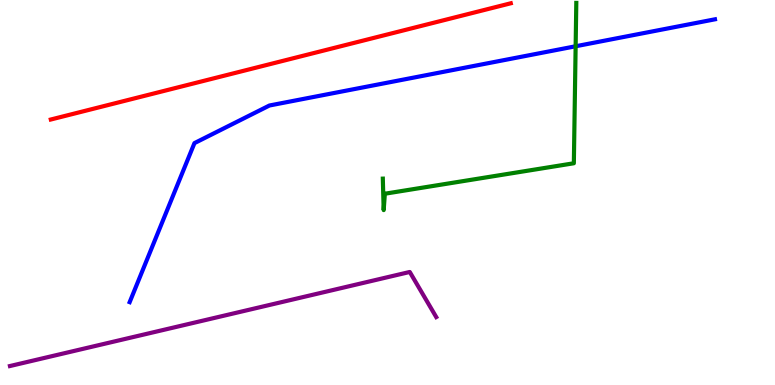[{'lines': ['blue', 'red'], 'intersections': []}, {'lines': ['green', 'red'], 'intersections': []}, {'lines': ['purple', 'red'], 'intersections': []}, {'lines': ['blue', 'green'], 'intersections': [{'x': 7.43, 'y': 8.8}]}, {'lines': ['blue', 'purple'], 'intersections': []}, {'lines': ['green', 'purple'], 'intersections': []}]